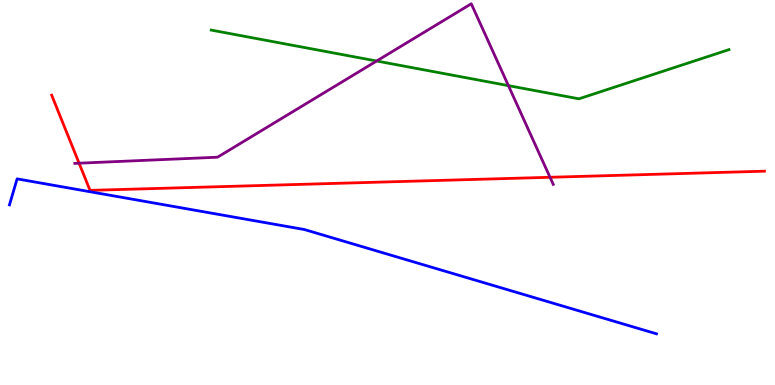[{'lines': ['blue', 'red'], 'intersections': []}, {'lines': ['green', 'red'], 'intersections': []}, {'lines': ['purple', 'red'], 'intersections': [{'x': 1.02, 'y': 5.76}, {'x': 7.1, 'y': 5.4}]}, {'lines': ['blue', 'green'], 'intersections': []}, {'lines': ['blue', 'purple'], 'intersections': []}, {'lines': ['green', 'purple'], 'intersections': [{'x': 4.86, 'y': 8.42}, {'x': 6.56, 'y': 7.78}]}]